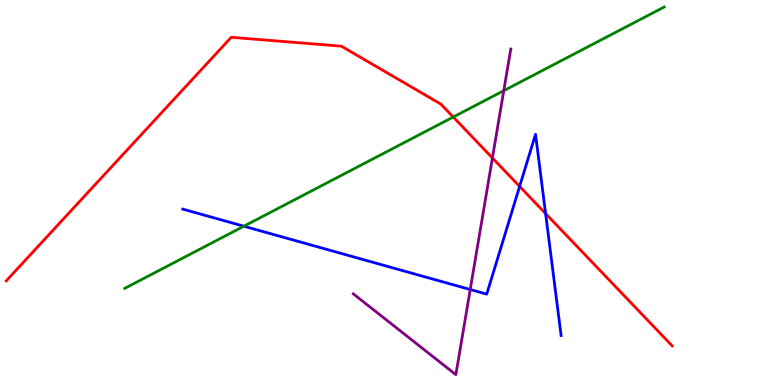[{'lines': ['blue', 'red'], 'intersections': [{'x': 6.7, 'y': 5.16}, {'x': 7.04, 'y': 4.45}]}, {'lines': ['green', 'red'], 'intersections': [{'x': 5.85, 'y': 6.96}]}, {'lines': ['purple', 'red'], 'intersections': [{'x': 6.35, 'y': 5.9}]}, {'lines': ['blue', 'green'], 'intersections': [{'x': 3.15, 'y': 4.12}]}, {'lines': ['blue', 'purple'], 'intersections': [{'x': 6.07, 'y': 2.48}]}, {'lines': ['green', 'purple'], 'intersections': [{'x': 6.5, 'y': 7.64}]}]